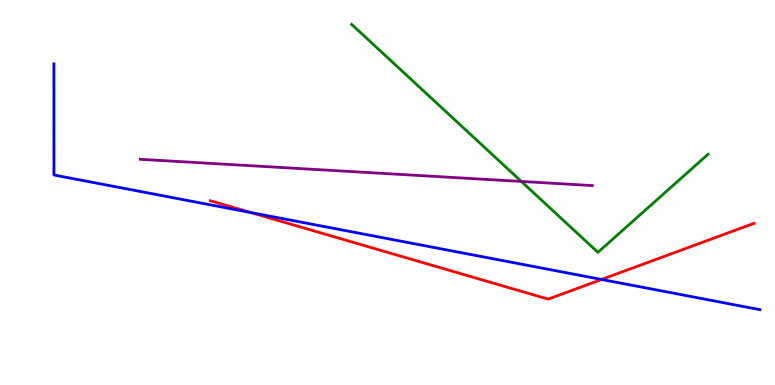[{'lines': ['blue', 'red'], 'intersections': [{'x': 3.24, 'y': 4.48}, {'x': 7.76, 'y': 2.74}]}, {'lines': ['green', 'red'], 'intersections': []}, {'lines': ['purple', 'red'], 'intersections': []}, {'lines': ['blue', 'green'], 'intersections': []}, {'lines': ['blue', 'purple'], 'intersections': []}, {'lines': ['green', 'purple'], 'intersections': [{'x': 6.73, 'y': 5.29}]}]